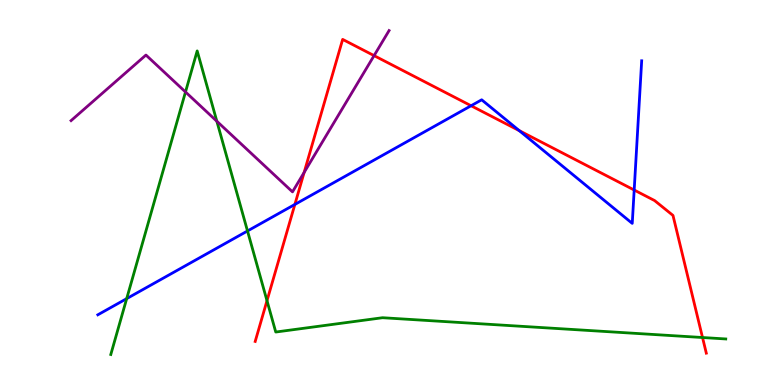[{'lines': ['blue', 'red'], 'intersections': [{'x': 3.8, 'y': 4.69}, {'x': 6.08, 'y': 7.25}, {'x': 6.7, 'y': 6.61}, {'x': 8.18, 'y': 5.06}]}, {'lines': ['green', 'red'], 'intersections': [{'x': 3.45, 'y': 2.19}, {'x': 9.06, 'y': 1.23}]}, {'lines': ['purple', 'red'], 'intersections': [{'x': 3.92, 'y': 5.52}, {'x': 4.83, 'y': 8.56}]}, {'lines': ['blue', 'green'], 'intersections': [{'x': 1.63, 'y': 2.24}, {'x': 3.19, 'y': 4.0}]}, {'lines': ['blue', 'purple'], 'intersections': []}, {'lines': ['green', 'purple'], 'intersections': [{'x': 2.39, 'y': 7.61}, {'x': 2.8, 'y': 6.85}]}]